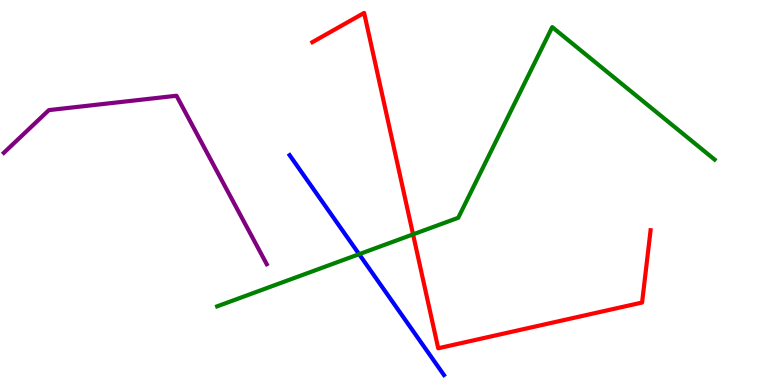[{'lines': ['blue', 'red'], 'intersections': []}, {'lines': ['green', 'red'], 'intersections': [{'x': 5.33, 'y': 3.91}]}, {'lines': ['purple', 'red'], 'intersections': []}, {'lines': ['blue', 'green'], 'intersections': [{'x': 4.63, 'y': 3.4}]}, {'lines': ['blue', 'purple'], 'intersections': []}, {'lines': ['green', 'purple'], 'intersections': []}]